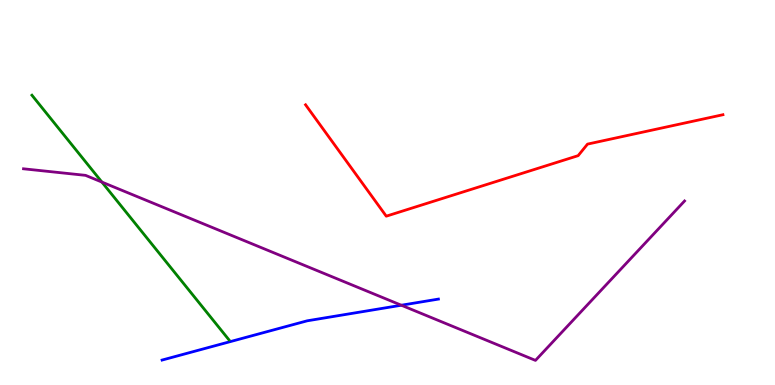[{'lines': ['blue', 'red'], 'intersections': []}, {'lines': ['green', 'red'], 'intersections': []}, {'lines': ['purple', 'red'], 'intersections': []}, {'lines': ['blue', 'green'], 'intersections': []}, {'lines': ['blue', 'purple'], 'intersections': [{'x': 5.18, 'y': 2.07}]}, {'lines': ['green', 'purple'], 'intersections': [{'x': 1.31, 'y': 5.27}]}]